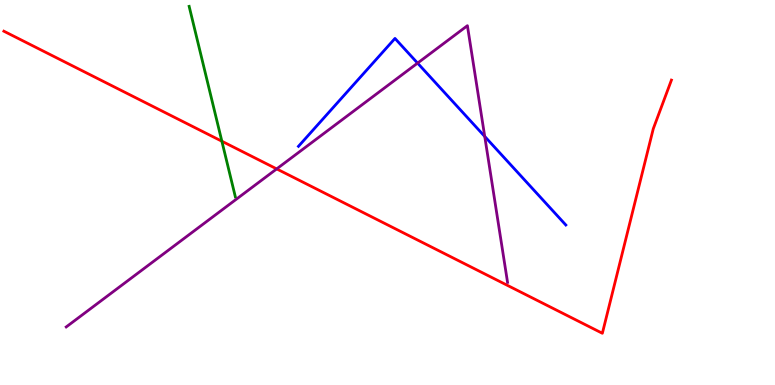[{'lines': ['blue', 'red'], 'intersections': []}, {'lines': ['green', 'red'], 'intersections': [{'x': 2.86, 'y': 6.33}]}, {'lines': ['purple', 'red'], 'intersections': [{'x': 3.57, 'y': 5.61}]}, {'lines': ['blue', 'green'], 'intersections': []}, {'lines': ['blue', 'purple'], 'intersections': [{'x': 5.39, 'y': 8.36}, {'x': 6.25, 'y': 6.46}]}, {'lines': ['green', 'purple'], 'intersections': []}]